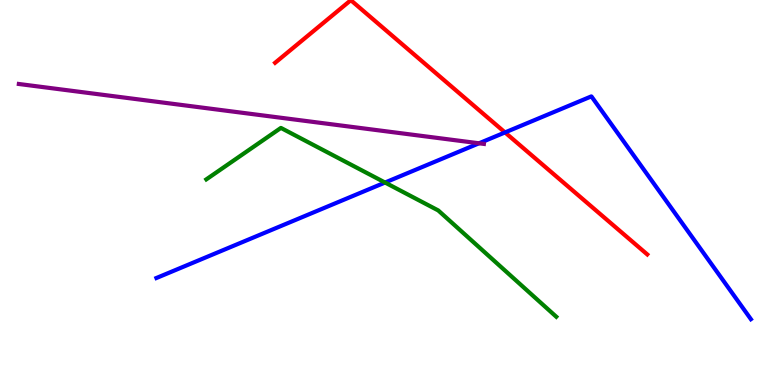[{'lines': ['blue', 'red'], 'intersections': [{'x': 6.52, 'y': 6.56}]}, {'lines': ['green', 'red'], 'intersections': []}, {'lines': ['purple', 'red'], 'intersections': []}, {'lines': ['blue', 'green'], 'intersections': [{'x': 4.97, 'y': 5.26}]}, {'lines': ['blue', 'purple'], 'intersections': [{'x': 6.18, 'y': 6.28}]}, {'lines': ['green', 'purple'], 'intersections': []}]